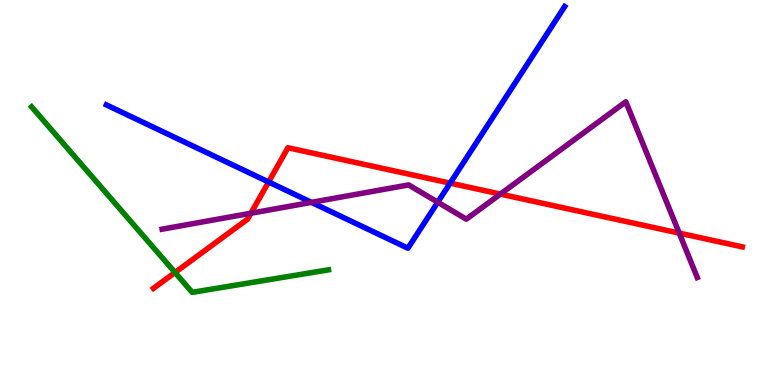[{'lines': ['blue', 'red'], 'intersections': [{'x': 3.47, 'y': 5.27}, {'x': 5.81, 'y': 5.24}]}, {'lines': ['green', 'red'], 'intersections': [{'x': 2.26, 'y': 2.92}]}, {'lines': ['purple', 'red'], 'intersections': [{'x': 3.24, 'y': 4.46}, {'x': 6.46, 'y': 4.96}, {'x': 8.76, 'y': 3.95}]}, {'lines': ['blue', 'green'], 'intersections': []}, {'lines': ['blue', 'purple'], 'intersections': [{'x': 4.02, 'y': 4.74}, {'x': 5.65, 'y': 4.75}]}, {'lines': ['green', 'purple'], 'intersections': []}]